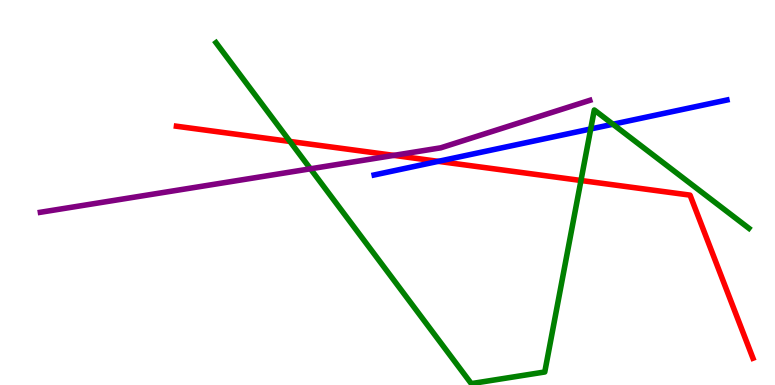[{'lines': ['blue', 'red'], 'intersections': [{'x': 5.66, 'y': 5.81}]}, {'lines': ['green', 'red'], 'intersections': [{'x': 3.74, 'y': 6.33}, {'x': 7.5, 'y': 5.31}]}, {'lines': ['purple', 'red'], 'intersections': [{'x': 5.08, 'y': 5.96}]}, {'lines': ['blue', 'green'], 'intersections': [{'x': 7.62, 'y': 6.65}, {'x': 7.91, 'y': 6.77}]}, {'lines': ['blue', 'purple'], 'intersections': []}, {'lines': ['green', 'purple'], 'intersections': [{'x': 4.01, 'y': 5.62}]}]